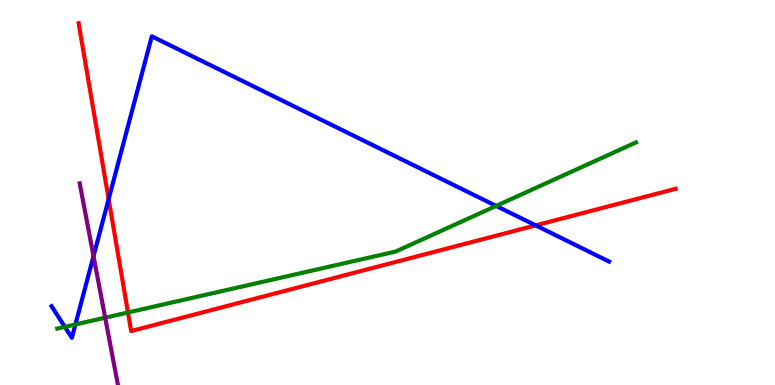[{'lines': ['blue', 'red'], 'intersections': [{'x': 1.4, 'y': 4.83}, {'x': 6.91, 'y': 4.15}]}, {'lines': ['green', 'red'], 'intersections': [{'x': 1.65, 'y': 1.88}]}, {'lines': ['purple', 'red'], 'intersections': []}, {'lines': ['blue', 'green'], 'intersections': [{'x': 0.837, 'y': 1.51}, {'x': 0.973, 'y': 1.57}, {'x': 6.4, 'y': 4.65}]}, {'lines': ['blue', 'purple'], 'intersections': [{'x': 1.21, 'y': 3.35}]}, {'lines': ['green', 'purple'], 'intersections': [{'x': 1.36, 'y': 1.75}]}]